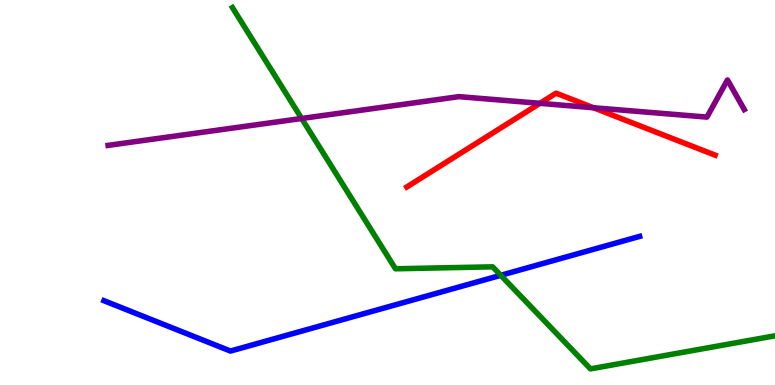[{'lines': ['blue', 'red'], 'intersections': []}, {'lines': ['green', 'red'], 'intersections': []}, {'lines': ['purple', 'red'], 'intersections': [{'x': 6.97, 'y': 7.32}, {'x': 7.66, 'y': 7.2}]}, {'lines': ['blue', 'green'], 'intersections': [{'x': 6.46, 'y': 2.85}]}, {'lines': ['blue', 'purple'], 'intersections': []}, {'lines': ['green', 'purple'], 'intersections': [{'x': 3.89, 'y': 6.92}]}]